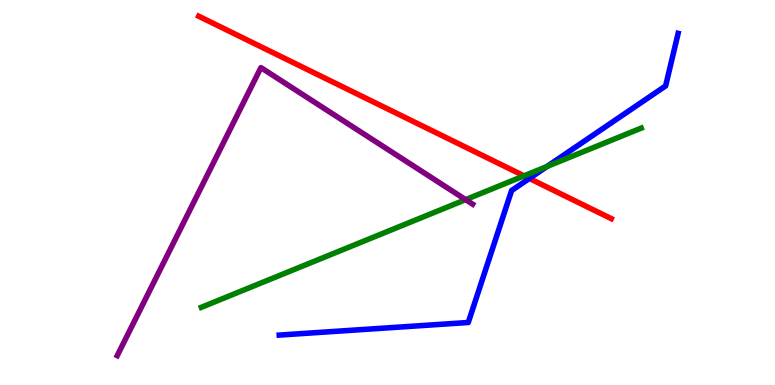[{'lines': ['blue', 'red'], 'intersections': [{'x': 6.83, 'y': 5.36}]}, {'lines': ['green', 'red'], 'intersections': [{'x': 6.76, 'y': 5.43}]}, {'lines': ['purple', 'red'], 'intersections': []}, {'lines': ['blue', 'green'], 'intersections': [{'x': 7.06, 'y': 5.68}]}, {'lines': ['blue', 'purple'], 'intersections': []}, {'lines': ['green', 'purple'], 'intersections': [{'x': 6.01, 'y': 4.81}]}]